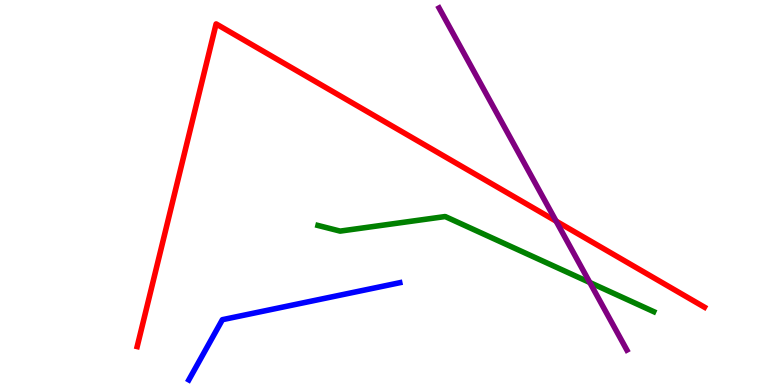[{'lines': ['blue', 'red'], 'intersections': []}, {'lines': ['green', 'red'], 'intersections': []}, {'lines': ['purple', 'red'], 'intersections': [{'x': 7.18, 'y': 4.26}]}, {'lines': ['blue', 'green'], 'intersections': []}, {'lines': ['blue', 'purple'], 'intersections': []}, {'lines': ['green', 'purple'], 'intersections': [{'x': 7.61, 'y': 2.66}]}]